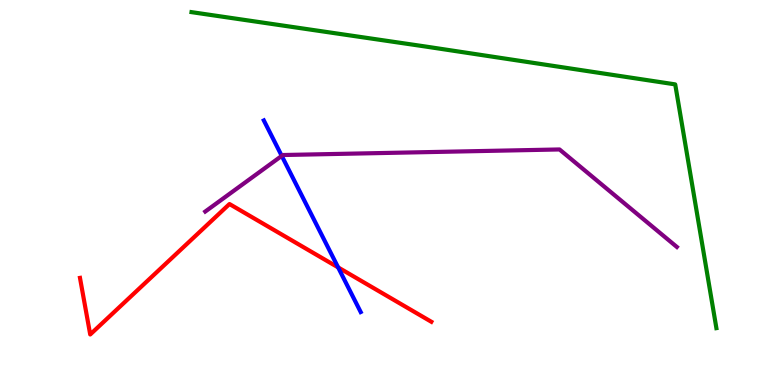[{'lines': ['blue', 'red'], 'intersections': [{'x': 4.36, 'y': 3.05}]}, {'lines': ['green', 'red'], 'intersections': []}, {'lines': ['purple', 'red'], 'intersections': []}, {'lines': ['blue', 'green'], 'intersections': []}, {'lines': ['blue', 'purple'], 'intersections': [{'x': 3.64, 'y': 5.95}]}, {'lines': ['green', 'purple'], 'intersections': []}]